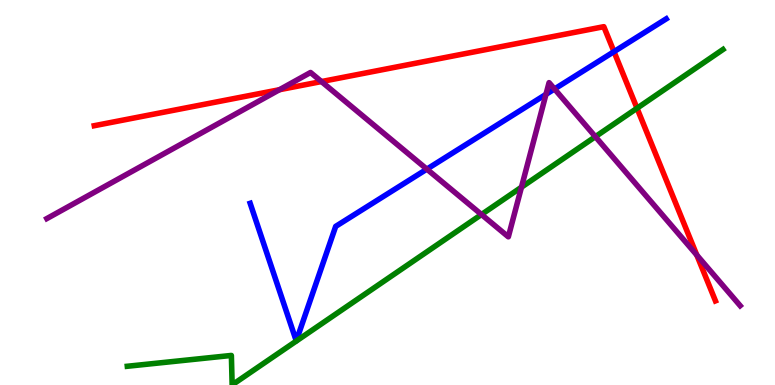[{'lines': ['blue', 'red'], 'intersections': [{'x': 7.92, 'y': 8.66}]}, {'lines': ['green', 'red'], 'intersections': [{'x': 8.22, 'y': 7.19}]}, {'lines': ['purple', 'red'], 'intersections': [{'x': 3.61, 'y': 7.67}, {'x': 4.15, 'y': 7.88}, {'x': 8.99, 'y': 3.37}]}, {'lines': ['blue', 'green'], 'intersections': []}, {'lines': ['blue', 'purple'], 'intersections': [{'x': 5.51, 'y': 5.61}, {'x': 7.04, 'y': 7.55}, {'x': 7.16, 'y': 7.69}]}, {'lines': ['green', 'purple'], 'intersections': [{'x': 6.21, 'y': 4.43}, {'x': 6.73, 'y': 5.14}, {'x': 7.68, 'y': 6.45}]}]